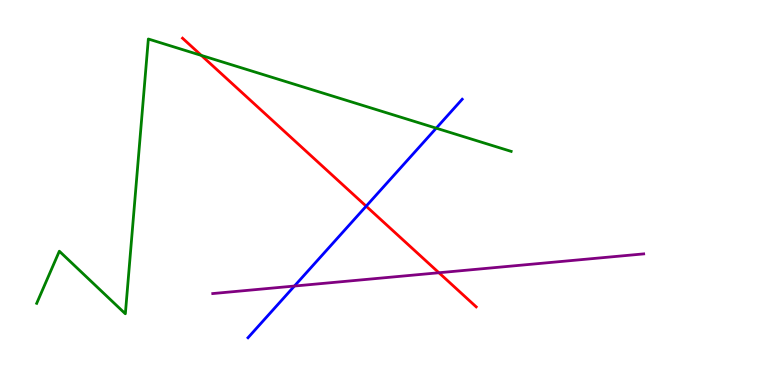[{'lines': ['blue', 'red'], 'intersections': [{'x': 4.72, 'y': 4.64}]}, {'lines': ['green', 'red'], 'intersections': [{'x': 2.6, 'y': 8.56}]}, {'lines': ['purple', 'red'], 'intersections': [{'x': 5.66, 'y': 2.92}]}, {'lines': ['blue', 'green'], 'intersections': [{'x': 5.63, 'y': 6.67}]}, {'lines': ['blue', 'purple'], 'intersections': [{'x': 3.8, 'y': 2.57}]}, {'lines': ['green', 'purple'], 'intersections': []}]